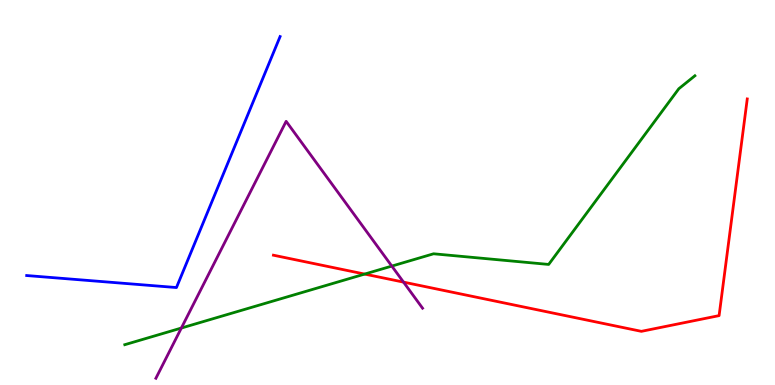[{'lines': ['blue', 'red'], 'intersections': []}, {'lines': ['green', 'red'], 'intersections': [{'x': 4.71, 'y': 2.88}]}, {'lines': ['purple', 'red'], 'intersections': [{'x': 5.21, 'y': 2.67}]}, {'lines': ['blue', 'green'], 'intersections': []}, {'lines': ['blue', 'purple'], 'intersections': []}, {'lines': ['green', 'purple'], 'intersections': [{'x': 2.34, 'y': 1.48}, {'x': 5.06, 'y': 3.09}]}]